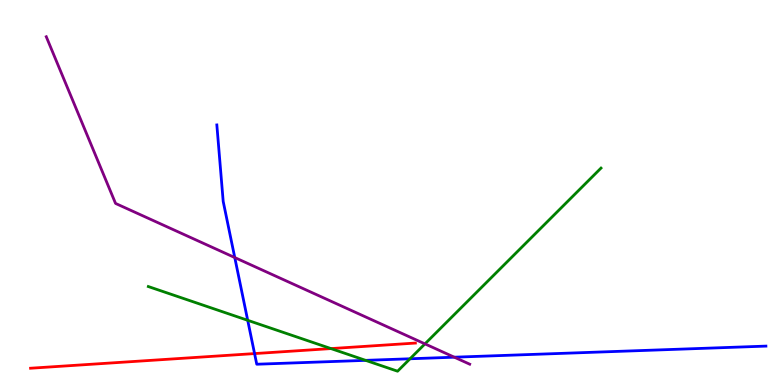[{'lines': ['blue', 'red'], 'intersections': [{'x': 3.28, 'y': 0.816}]}, {'lines': ['green', 'red'], 'intersections': [{'x': 4.27, 'y': 0.946}]}, {'lines': ['purple', 'red'], 'intersections': []}, {'lines': ['blue', 'green'], 'intersections': [{'x': 3.2, 'y': 1.68}, {'x': 4.72, 'y': 0.64}, {'x': 5.29, 'y': 0.681}]}, {'lines': ['blue', 'purple'], 'intersections': [{'x': 3.03, 'y': 3.31}, {'x': 5.86, 'y': 0.722}]}, {'lines': ['green', 'purple'], 'intersections': [{'x': 5.48, 'y': 1.07}]}]